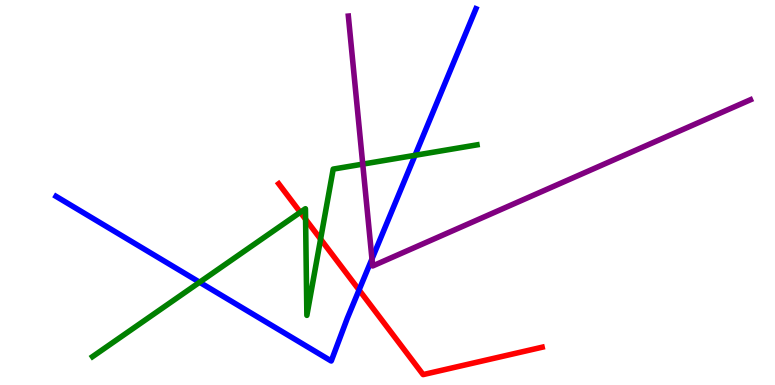[{'lines': ['blue', 'red'], 'intersections': [{'x': 4.63, 'y': 2.47}]}, {'lines': ['green', 'red'], 'intersections': [{'x': 3.87, 'y': 4.49}, {'x': 3.94, 'y': 4.3}, {'x': 4.14, 'y': 3.79}]}, {'lines': ['purple', 'red'], 'intersections': []}, {'lines': ['blue', 'green'], 'intersections': [{'x': 2.58, 'y': 2.67}, {'x': 5.36, 'y': 5.97}]}, {'lines': ['blue', 'purple'], 'intersections': [{'x': 4.8, 'y': 3.27}]}, {'lines': ['green', 'purple'], 'intersections': [{'x': 4.68, 'y': 5.74}]}]